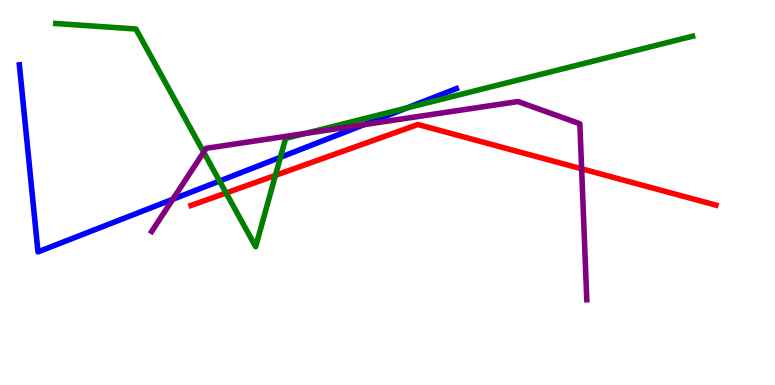[{'lines': ['blue', 'red'], 'intersections': []}, {'lines': ['green', 'red'], 'intersections': [{'x': 2.92, 'y': 4.99}, {'x': 3.55, 'y': 5.45}]}, {'lines': ['purple', 'red'], 'intersections': [{'x': 7.5, 'y': 5.62}]}, {'lines': ['blue', 'green'], 'intersections': [{'x': 2.83, 'y': 5.3}, {'x': 3.62, 'y': 5.91}, {'x': 5.25, 'y': 7.2}]}, {'lines': ['blue', 'purple'], 'intersections': [{'x': 2.23, 'y': 4.82}, {'x': 4.7, 'y': 6.76}]}, {'lines': ['green', 'purple'], 'intersections': [{'x': 2.63, 'y': 6.05}, {'x': 3.94, 'y': 6.53}]}]